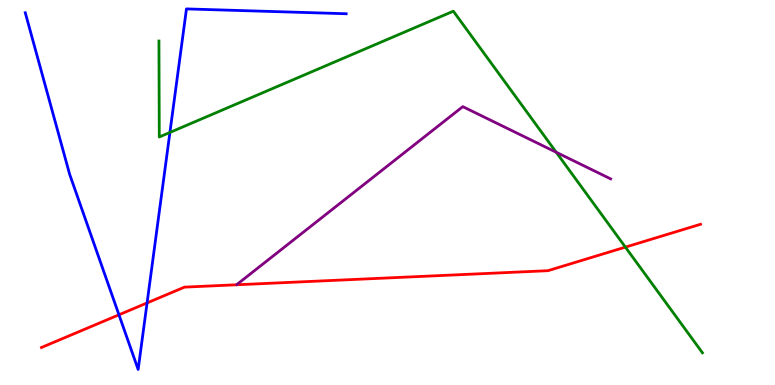[{'lines': ['blue', 'red'], 'intersections': [{'x': 1.53, 'y': 1.82}, {'x': 1.9, 'y': 2.13}]}, {'lines': ['green', 'red'], 'intersections': [{'x': 8.07, 'y': 3.58}]}, {'lines': ['purple', 'red'], 'intersections': []}, {'lines': ['blue', 'green'], 'intersections': [{'x': 2.19, 'y': 6.56}]}, {'lines': ['blue', 'purple'], 'intersections': []}, {'lines': ['green', 'purple'], 'intersections': [{'x': 7.18, 'y': 6.04}]}]